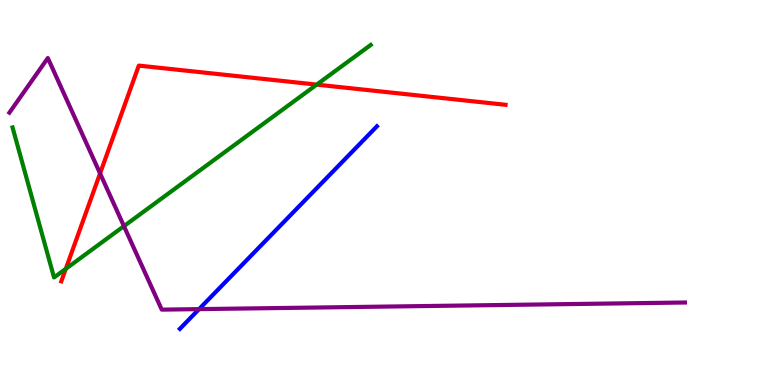[{'lines': ['blue', 'red'], 'intersections': []}, {'lines': ['green', 'red'], 'intersections': [{'x': 0.849, 'y': 3.02}, {'x': 4.09, 'y': 7.8}]}, {'lines': ['purple', 'red'], 'intersections': [{'x': 1.29, 'y': 5.5}]}, {'lines': ['blue', 'green'], 'intersections': []}, {'lines': ['blue', 'purple'], 'intersections': [{'x': 2.57, 'y': 1.97}]}, {'lines': ['green', 'purple'], 'intersections': [{'x': 1.6, 'y': 4.13}]}]